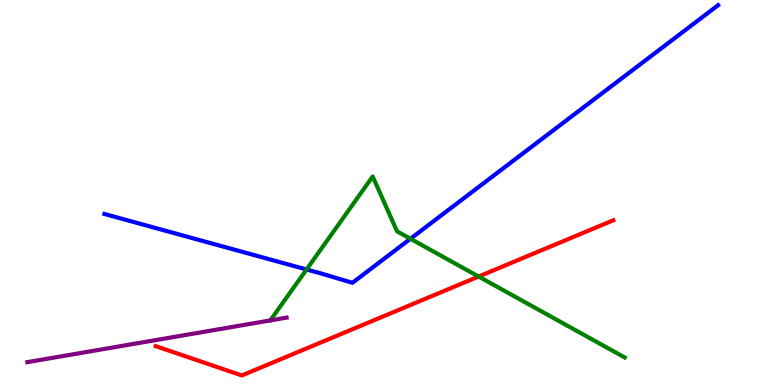[{'lines': ['blue', 'red'], 'intersections': []}, {'lines': ['green', 'red'], 'intersections': [{'x': 6.18, 'y': 2.82}]}, {'lines': ['purple', 'red'], 'intersections': []}, {'lines': ['blue', 'green'], 'intersections': [{'x': 3.96, 'y': 3.0}, {'x': 5.3, 'y': 3.8}]}, {'lines': ['blue', 'purple'], 'intersections': []}, {'lines': ['green', 'purple'], 'intersections': []}]